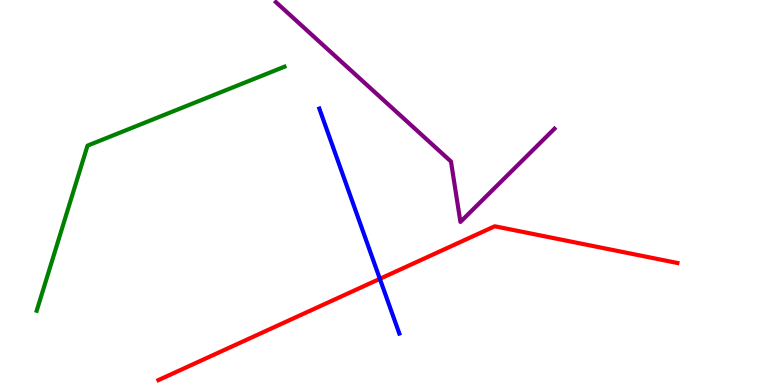[{'lines': ['blue', 'red'], 'intersections': [{'x': 4.9, 'y': 2.76}]}, {'lines': ['green', 'red'], 'intersections': []}, {'lines': ['purple', 'red'], 'intersections': []}, {'lines': ['blue', 'green'], 'intersections': []}, {'lines': ['blue', 'purple'], 'intersections': []}, {'lines': ['green', 'purple'], 'intersections': []}]